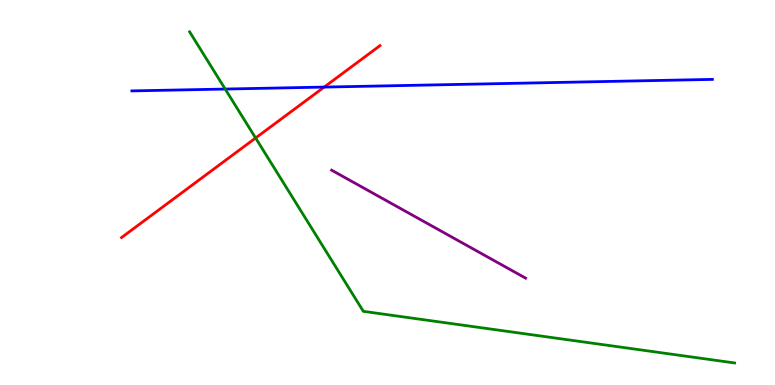[{'lines': ['blue', 'red'], 'intersections': [{'x': 4.18, 'y': 7.74}]}, {'lines': ['green', 'red'], 'intersections': [{'x': 3.3, 'y': 6.42}]}, {'lines': ['purple', 'red'], 'intersections': []}, {'lines': ['blue', 'green'], 'intersections': [{'x': 2.91, 'y': 7.69}]}, {'lines': ['blue', 'purple'], 'intersections': []}, {'lines': ['green', 'purple'], 'intersections': []}]